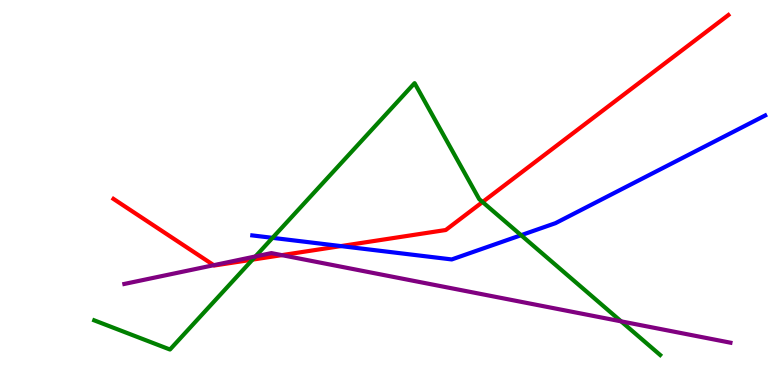[{'lines': ['blue', 'red'], 'intersections': [{'x': 4.4, 'y': 3.61}]}, {'lines': ['green', 'red'], 'intersections': [{'x': 3.26, 'y': 3.26}, {'x': 6.23, 'y': 4.75}]}, {'lines': ['purple', 'red'], 'intersections': [{'x': 2.76, 'y': 3.11}, {'x': 3.64, 'y': 3.37}]}, {'lines': ['blue', 'green'], 'intersections': [{'x': 3.52, 'y': 3.82}, {'x': 6.72, 'y': 3.89}]}, {'lines': ['blue', 'purple'], 'intersections': []}, {'lines': ['green', 'purple'], 'intersections': [{'x': 3.3, 'y': 3.34}, {'x': 8.01, 'y': 1.65}]}]